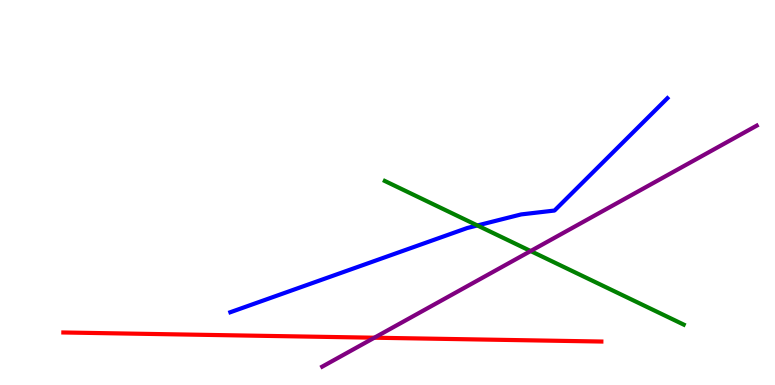[{'lines': ['blue', 'red'], 'intersections': []}, {'lines': ['green', 'red'], 'intersections': []}, {'lines': ['purple', 'red'], 'intersections': [{'x': 4.83, 'y': 1.23}]}, {'lines': ['blue', 'green'], 'intersections': [{'x': 6.16, 'y': 4.14}]}, {'lines': ['blue', 'purple'], 'intersections': []}, {'lines': ['green', 'purple'], 'intersections': [{'x': 6.85, 'y': 3.48}]}]